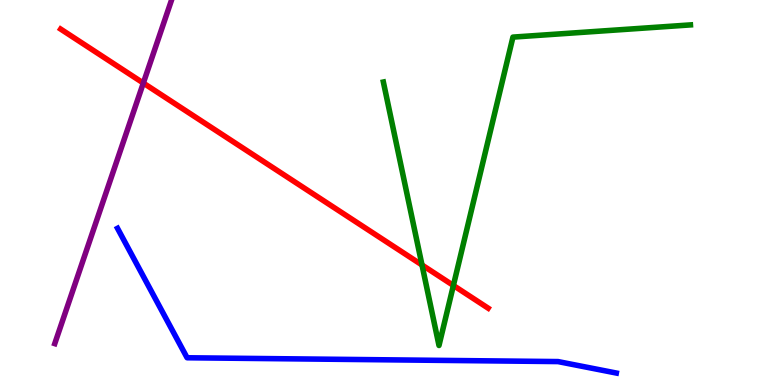[{'lines': ['blue', 'red'], 'intersections': []}, {'lines': ['green', 'red'], 'intersections': [{'x': 5.45, 'y': 3.12}, {'x': 5.85, 'y': 2.59}]}, {'lines': ['purple', 'red'], 'intersections': [{'x': 1.85, 'y': 7.84}]}, {'lines': ['blue', 'green'], 'intersections': []}, {'lines': ['blue', 'purple'], 'intersections': []}, {'lines': ['green', 'purple'], 'intersections': []}]